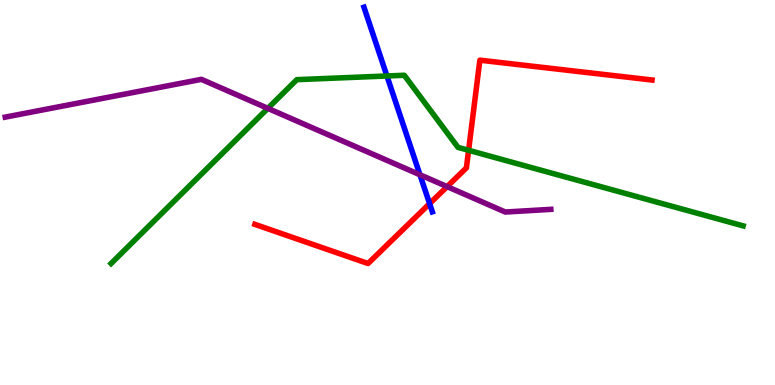[{'lines': ['blue', 'red'], 'intersections': [{'x': 5.54, 'y': 4.71}]}, {'lines': ['green', 'red'], 'intersections': [{'x': 6.05, 'y': 6.1}]}, {'lines': ['purple', 'red'], 'intersections': [{'x': 5.77, 'y': 5.15}]}, {'lines': ['blue', 'green'], 'intersections': [{'x': 4.99, 'y': 8.03}]}, {'lines': ['blue', 'purple'], 'intersections': [{'x': 5.42, 'y': 5.46}]}, {'lines': ['green', 'purple'], 'intersections': [{'x': 3.46, 'y': 7.19}]}]